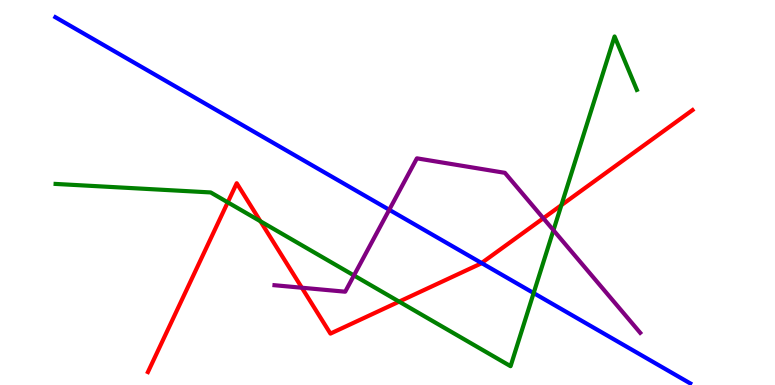[{'lines': ['blue', 'red'], 'intersections': [{'x': 6.21, 'y': 3.17}]}, {'lines': ['green', 'red'], 'intersections': [{'x': 2.94, 'y': 4.74}, {'x': 3.36, 'y': 4.25}, {'x': 5.15, 'y': 2.17}, {'x': 7.24, 'y': 4.67}]}, {'lines': ['purple', 'red'], 'intersections': [{'x': 3.89, 'y': 2.53}, {'x': 7.01, 'y': 4.33}]}, {'lines': ['blue', 'green'], 'intersections': [{'x': 6.89, 'y': 2.39}]}, {'lines': ['blue', 'purple'], 'intersections': [{'x': 5.02, 'y': 4.55}]}, {'lines': ['green', 'purple'], 'intersections': [{'x': 4.57, 'y': 2.85}, {'x': 7.14, 'y': 4.02}]}]